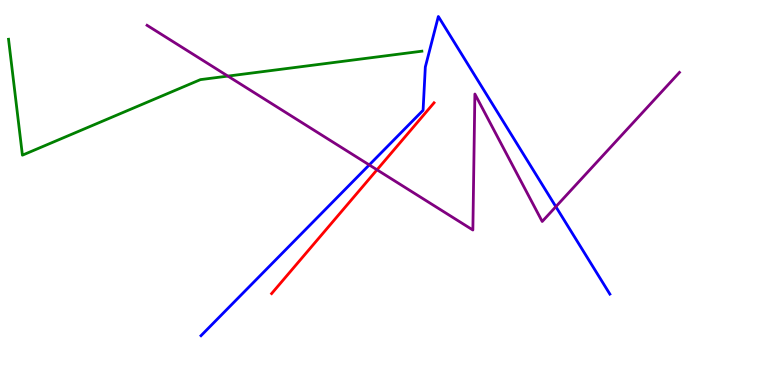[{'lines': ['blue', 'red'], 'intersections': []}, {'lines': ['green', 'red'], 'intersections': []}, {'lines': ['purple', 'red'], 'intersections': [{'x': 4.86, 'y': 5.59}]}, {'lines': ['blue', 'green'], 'intersections': []}, {'lines': ['blue', 'purple'], 'intersections': [{'x': 4.76, 'y': 5.72}, {'x': 7.17, 'y': 4.63}]}, {'lines': ['green', 'purple'], 'intersections': [{'x': 2.94, 'y': 8.02}]}]